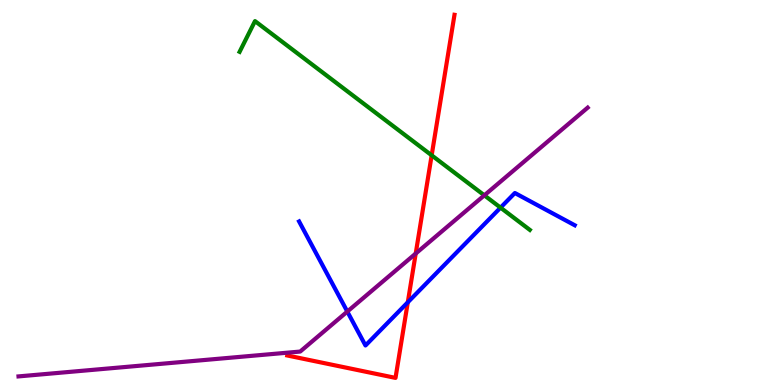[{'lines': ['blue', 'red'], 'intersections': [{'x': 5.26, 'y': 2.15}]}, {'lines': ['green', 'red'], 'intersections': [{'x': 5.57, 'y': 5.97}]}, {'lines': ['purple', 'red'], 'intersections': [{'x': 5.36, 'y': 3.41}]}, {'lines': ['blue', 'green'], 'intersections': [{'x': 6.46, 'y': 4.61}]}, {'lines': ['blue', 'purple'], 'intersections': [{'x': 4.48, 'y': 1.91}]}, {'lines': ['green', 'purple'], 'intersections': [{'x': 6.25, 'y': 4.93}]}]